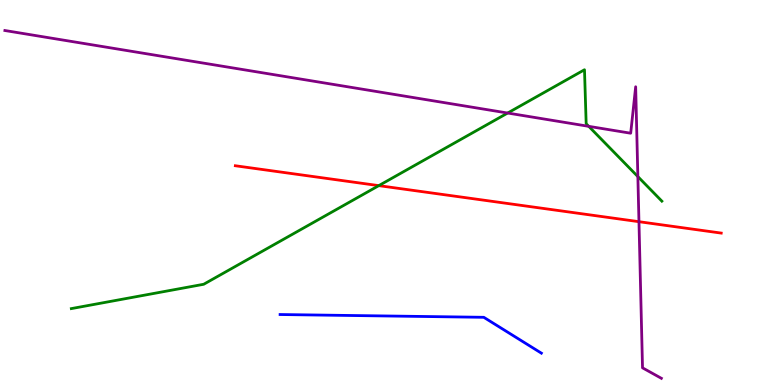[{'lines': ['blue', 'red'], 'intersections': []}, {'lines': ['green', 'red'], 'intersections': [{'x': 4.89, 'y': 5.18}]}, {'lines': ['purple', 'red'], 'intersections': [{'x': 8.24, 'y': 4.24}]}, {'lines': ['blue', 'green'], 'intersections': []}, {'lines': ['blue', 'purple'], 'intersections': []}, {'lines': ['green', 'purple'], 'intersections': [{'x': 6.55, 'y': 7.06}, {'x': 7.6, 'y': 6.72}, {'x': 8.23, 'y': 5.41}]}]